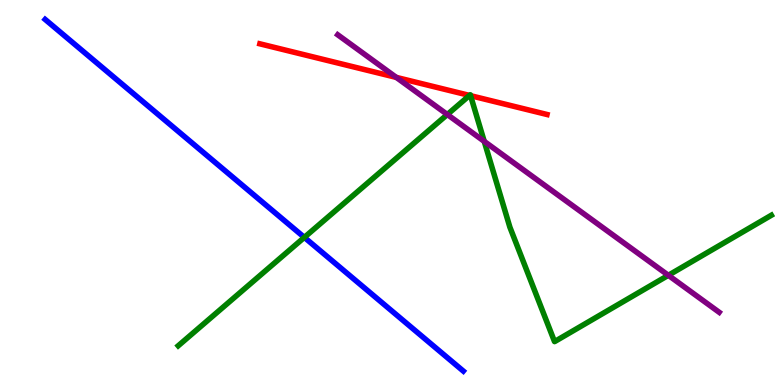[{'lines': ['blue', 'red'], 'intersections': []}, {'lines': ['green', 'red'], 'intersections': [{'x': 6.06, 'y': 7.52}, {'x': 6.07, 'y': 7.51}]}, {'lines': ['purple', 'red'], 'intersections': [{'x': 5.11, 'y': 7.99}]}, {'lines': ['blue', 'green'], 'intersections': [{'x': 3.93, 'y': 3.83}]}, {'lines': ['blue', 'purple'], 'intersections': []}, {'lines': ['green', 'purple'], 'intersections': [{'x': 5.77, 'y': 7.03}, {'x': 6.25, 'y': 6.33}, {'x': 8.62, 'y': 2.85}]}]